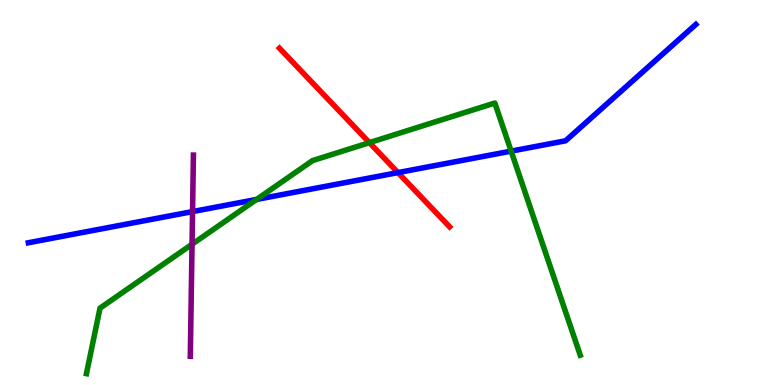[{'lines': ['blue', 'red'], 'intersections': [{'x': 5.14, 'y': 5.52}]}, {'lines': ['green', 'red'], 'intersections': [{'x': 4.77, 'y': 6.3}]}, {'lines': ['purple', 'red'], 'intersections': []}, {'lines': ['blue', 'green'], 'intersections': [{'x': 3.31, 'y': 4.82}, {'x': 6.6, 'y': 6.07}]}, {'lines': ['blue', 'purple'], 'intersections': [{'x': 2.48, 'y': 4.5}]}, {'lines': ['green', 'purple'], 'intersections': [{'x': 2.48, 'y': 3.66}]}]